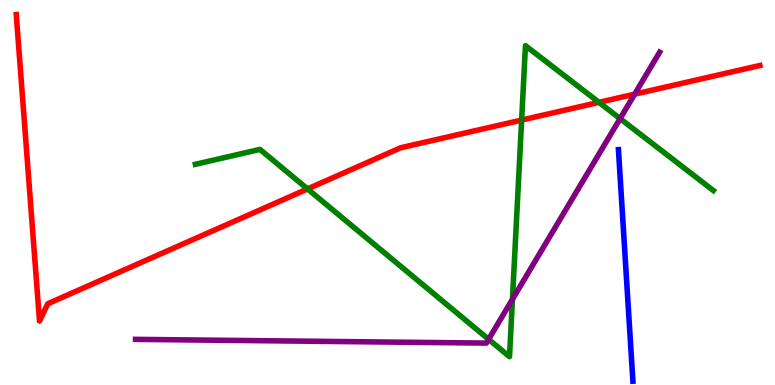[{'lines': ['blue', 'red'], 'intersections': []}, {'lines': ['green', 'red'], 'intersections': [{'x': 3.97, 'y': 5.09}, {'x': 6.73, 'y': 6.88}, {'x': 7.73, 'y': 7.34}]}, {'lines': ['purple', 'red'], 'intersections': [{'x': 8.19, 'y': 7.55}]}, {'lines': ['blue', 'green'], 'intersections': []}, {'lines': ['blue', 'purple'], 'intersections': []}, {'lines': ['green', 'purple'], 'intersections': [{'x': 6.3, 'y': 1.19}, {'x': 6.61, 'y': 2.23}, {'x': 8.0, 'y': 6.92}]}]